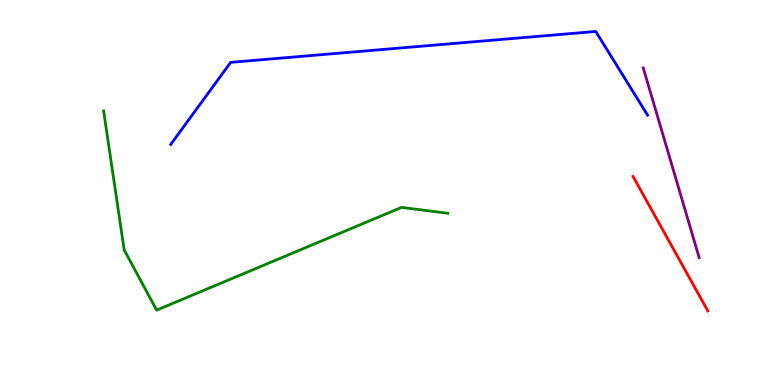[{'lines': ['blue', 'red'], 'intersections': []}, {'lines': ['green', 'red'], 'intersections': []}, {'lines': ['purple', 'red'], 'intersections': []}, {'lines': ['blue', 'green'], 'intersections': []}, {'lines': ['blue', 'purple'], 'intersections': []}, {'lines': ['green', 'purple'], 'intersections': []}]